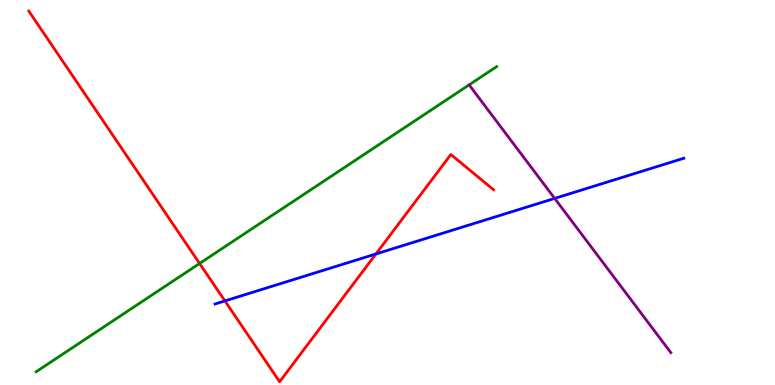[{'lines': ['blue', 'red'], 'intersections': [{'x': 2.9, 'y': 2.18}, {'x': 4.85, 'y': 3.4}]}, {'lines': ['green', 'red'], 'intersections': [{'x': 2.58, 'y': 3.16}]}, {'lines': ['purple', 'red'], 'intersections': []}, {'lines': ['blue', 'green'], 'intersections': []}, {'lines': ['blue', 'purple'], 'intersections': [{'x': 7.16, 'y': 4.85}]}, {'lines': ['green', 'purple'], 'intersections': []}]